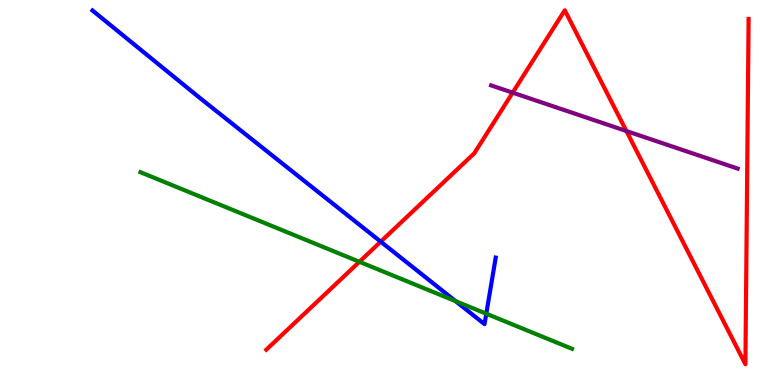[{'lines': ['blue', 'red'], 'intersections': [{'x': 4.91, 'y': 3.72}]}, {'lines': ['green', 'red'], 'intersections': [{'x': 4.64, 'y': 3.2}]}, {'lines': ['purple', 'red'], 'intersections': [{'x': 6.62, 'y': 7.59}, {'x': 8.08, 'y': 6.6}]}, {'lines': ['blue', 'green'], 'intersections': [{'x': 5.88, 'y': 2.18}, {'x': 6.27, 'y': 1.85}]}, {'lines': ['blue', 'purple'], 'intersections': []}, {'lines': ['green', 'purple'], 'intersections': []}]